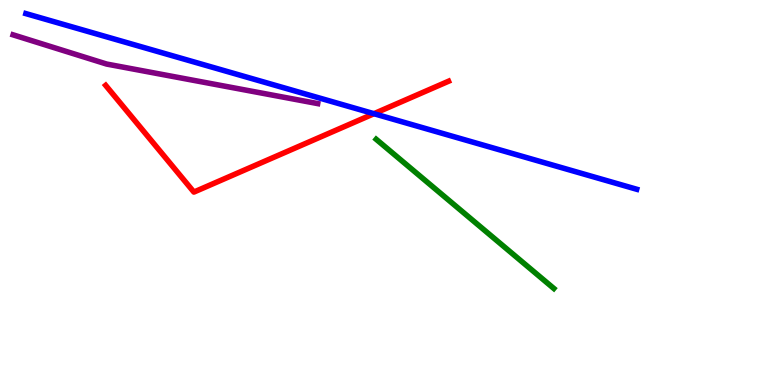[{'lines': ['blue', 'red'], 'intersections': [{'x': 4.83, 'y': 7.05}]}, {'lines': ['green', 'red'], 'intersections': []}, {'lines': ['purple', 'red'], 'intersections': []}, {'lines': ['blue', 'green'], 'intersections': []}, {'lines': ['blue', 'purple'], 'intersections': []}, {'lines': ['green', 'purple'], 'intersections': []}]